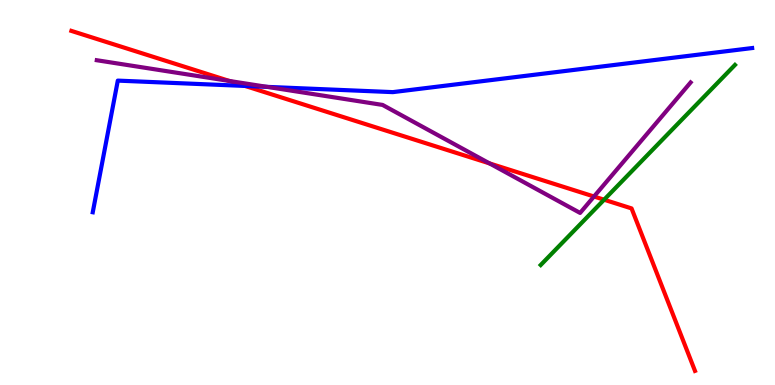[{'lines': ['blue', 'red'], 'intersections': [{'x': 3.16, 'y': 7.77}]}, {'lines': ['green', 'red'], 'intersections': [{'x': 7.79, 'y': 4.81}]}, {'lines': ['purple', 'red'], 'intersections': [{'x': 2.96, 'y': 7.9}, {'x': 6.32, 'y': 5.76}, {'x': 7.66, 'y': 4.9}]}, {'lines': ['blue', 'green'], 'intersections': []}, {'lines': ['blue', 'purple'], 'intersections': [{'x': 3.45, 'y': 7.74}]}, {'lines': ['green', 'purple'], 'intersections': []}]